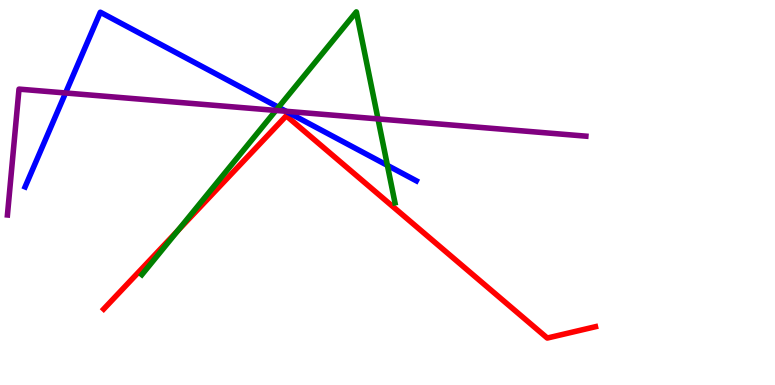[{'lines': ['blue', 'red'], 'intersections': []}, {'lines': ['green', 'red'], 'intersections': [{'x': 2.29, 'y': 4.01}]}, {'lines': ['purple', 'red'], 'intersections': []}, {'lines': ['blue', 'green'], 'intersections': [{'x': 3.59, 'y': 7.21}, {'x': 5.0, 'y': 5.7}]}, {'lines': ['blue', 'purple'], 'intersections': [{'x': 0.846, 'y': 7.58}, {'x': 3.69, 'y': 7.11}]}, {'lines': ['green', 'purple'], 'intersections': [{'x': 3.56, 'y': 7.13}, {'x': 4.88, 'y': 6.91}]}]